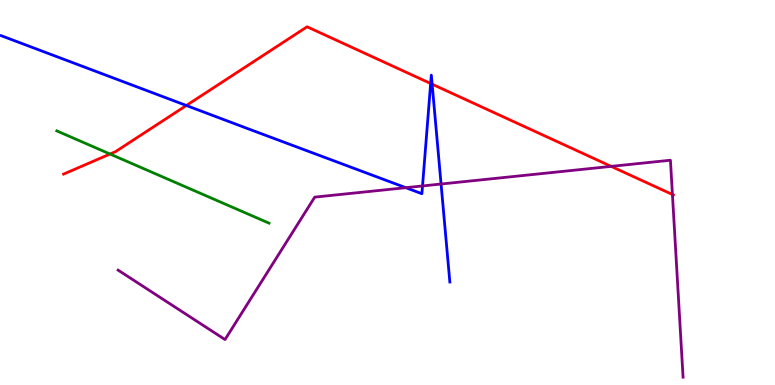[{'lines': ['blue', 'red'], 'intersections': [{'x': 2.4, 'y': 7.26}, {'x': 5.56, 'y': 7.83}, {'x': 5.58, 'y': 7.81}]}, {'lines': ['green', 'red'], 'intersections': [{'x': 1.42, 'y': 6.0}]}, {'lines': ['purple', 'red'], 'intersections': [{'x': 7.89, 'y': 5.68}, {'x': 8.68, 'y': 4.95}]}, {'lines': ['blue', 'green'], 'intersections': []}, {'lines': ['blue', 'purple'], 'intersections': [{'x': 5.24, 'y': 5.13}, {'x': 5.45, 'y': 5.17}, {'x': 5.69, 'y': 5.22}]}, {'lines': ['green', 'purple'], 'intersections': []}]